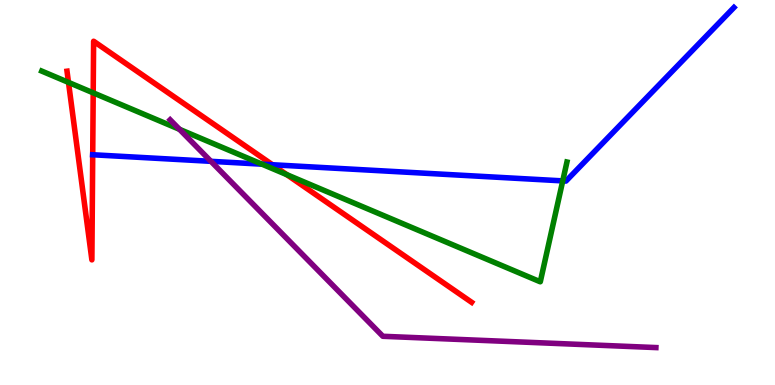[{'lines': ['blue', 'red'], 'intersections': [{'x': 1.2, 'y': 5.98}, {'x': 3.52, 'y': 5.72}]}, {'lines': ['green', 'red'], 'intersections': [{'x': 0.884, 'y': 7.86}, {'x': 1.2, 'y': 7.59}, {'x': 3.7, 'y': 5.46}]}, {'lines': ['purple', 'red'], 'intersections': []}, {'lines': ['blue', 'green'], 'intersections': [{'x': 3.38, 'y': 5.74}, {'x': 7.26, 'y': 5.3}]}, {'lines': ['blue', 'purple'], 'intersections': [{'x': 2.72, 'y': 5.81}]}, {'lines': ['green', 'purple'], 'intersections': [{'x': 2.32, 'y': 6.64}]}]